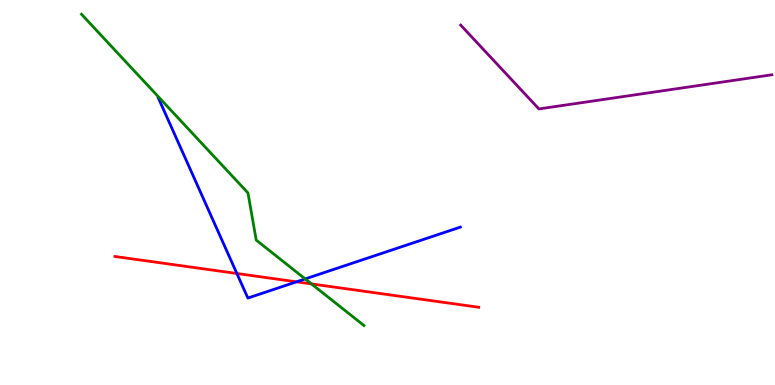[{'lines': ['blue', 'red'], 'intersections': [{'x': 3.06, 'y': 2.9}, {'x': 3.83, 'y': 2.68}]}, {'lines': ['green', 'red'], 'intersections': [{'x': 4.02, 'y': 2.63}]}, {'lines': ['purple', 'red'], 'intersections': []}, {'lines': ['blue', 'green'], 'intersections': [{'x': 3.94, 'y': 2.76}]}, {'lines': ['blue', 'purple'], 'intersections': []}, {'lines': ['green', 'purple'], 'intersections': []}]